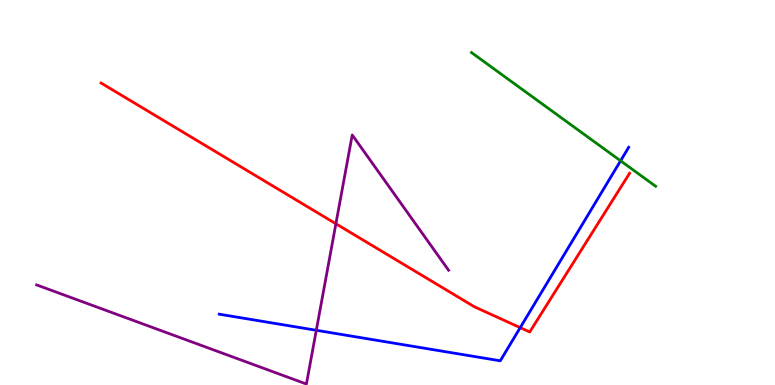[{'lines': ['blue', 'red'], 'intersections': [{'x': 6.71, 'y': 1.49}]}, {'lines': ['green', 'red'], 'intersections': []}, {'lines': ['purple', 'red'], 'intersections': [{'x': 4.33, 'y': 4.19}]}, {'lines': ['blue', 'green'], 'intersections': [{'x': 8.01, 'y': 5.82}]}, {'lines': ['blue', 'purple'], 'intersections': [{'x': 4.08, 'y': 1.42}]}, {'lines': ['green', 'purple'], 'intersections': []}]